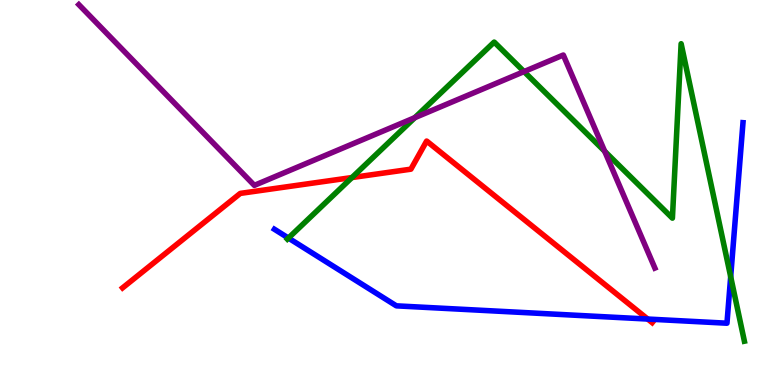[{'lines': ['blue', 'red'], 'intersections': [{'x': 8.36, 'y': 1.71}]}, {'lines': ['green', 'red'], 'intersections': [{'x': 4.54, 'y': 5.39}]}, {'lines': ['purple', 'red'], 'intersections': []}, {'lines': ['blue', 'green'], 'intersections': [{'x': 3.72, 'y': 3.82}, {'x': 9.43, 'y': 2.81}]}, {'lines': ['blue', 'purple'], 'intersections': []}, {'lines': ['green', 'purple'], 'intersections': [{'x': 5.35, 'y': 6.94}, {'x': 6.76, 'y': 8.14}, {'x': 7.8, 'y': 6.07}]}]